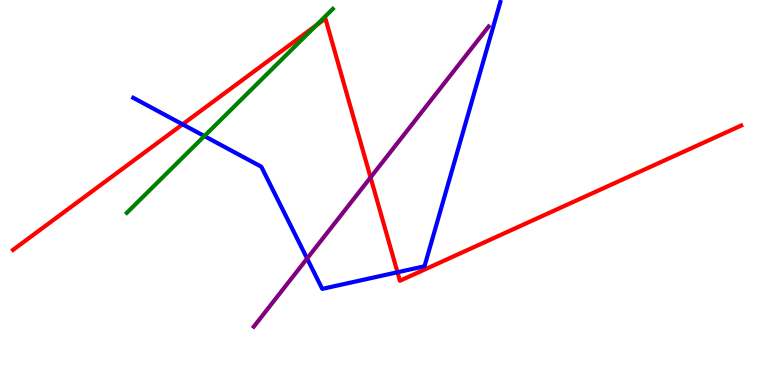[{'lines': ['blue', 'red'], 'intersections': [{'x': 2.36, 'y': 6.77}, {'x': 5.13, 'y': 2.93}]}, {'lines': ['green', 'red'], 'intersections': [{'x': 4.08, 'y': 9.34}]}, {'lines': ['purple', 'red'], 'intersections': [{'x': 4.78, 'y': 5.39}]}, {'lines': ['blue', 'green'], 'intersections': [{'x': 2.64, 'y': 6.47}]}, {'lines': ['blue', 'purple'], 'intersections': [{'x': 3.96, 'y': 3.29}]}, {'lines': ['green', 'purple'], 'intersections': []}]